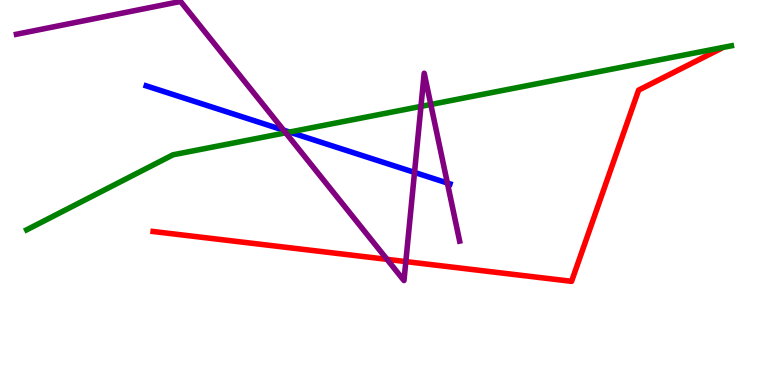[{'lines': ['blue', 'red'], 'intersections': []}, {'lines': ['green', 'red'], 'intersections': []}, {'lines': ['purple', 'red'], 'intersections': [{'x': 4.99, 'y': 3.26}, {'x': 5.24, 'y': 3.21}]}, {'lines': ['blue', 'green'], 'intersections': [{'x': 3.74, 'y': 6.57}]}, {'lines': ['blue', 'purple'], 'intersections': [{'x': 3.66, 'y': 6.62}, {'x': 5.35, 'y': 5.52}, {'x': 5.77, 'y': 5.25}]}, {'lines': ['green', 'purple'], 'intersections': [{'x': 3.69, 'y': 6.55}, {'x': 5.43, 'y': 7.24}, {'x': 5.56, 'y': 7.29}]}]